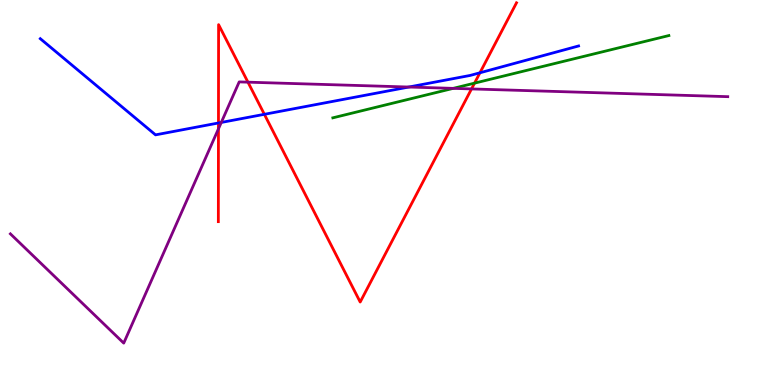[{'lines': ['blue', 'red'], 'intersections': [{'x': 2.82, 'y': 6.81}, {'x': 3.41, 'y': 7.03}, {'x': 6.19, 'y': 8.11}]}, {'lines': ['green', 'red'], 'intersections': [{'x': 6.12, 'y': 7.84}]}, {'lines': ['purple', 'red'], 'intersections': [{'x': 2.82, 'y': 6.65}, {'x': 3.2, 'y': 7.87}, {'x': 6.08, 'y': 7.69}]}, {'lines': ['blue', 'green'], 'intersections': []}, {'lines': ['blue', 'purple'], 'intersections': [{'x': 2.86, 'y': 6.82}, {'x': 5.27, 'y': 7.74}]}, {'lines': ['green', 'purple'], 'intersections': [{'x': 5.85, 'y': 7.7}]}]